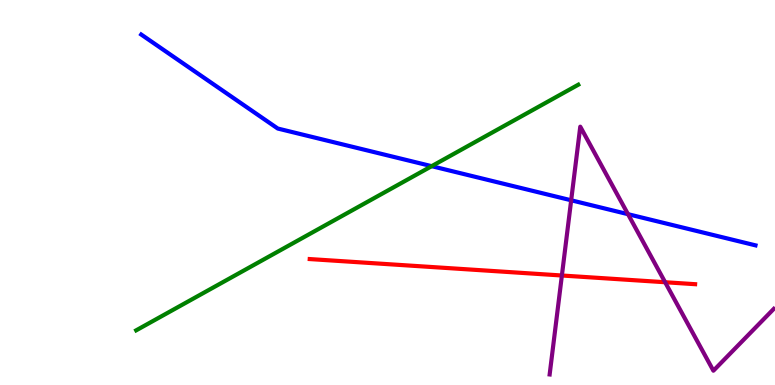[{'lines': ['blue', 'red'], 'intersections': []}, {'lines': ['green', 'red'], 'intersections': []}, {'lines': ['purple', 'red'], 'intersections': [{'x': 7.25, 'y': 2.84}, {'x': 8.58, 'y': 2.67}]}, {'lines': ['blue', 'green'], 'intersections': [{'x': 5.57, 'y': 5.68}]}, {'lines': ['blue', 'purple'], 'intersections': [{'x': 7.37, 'y': 4.8}, {'x': 8.1, 'y': 4.44}]}, {'lines': ['green', 'purple'], 'intersections': []}]